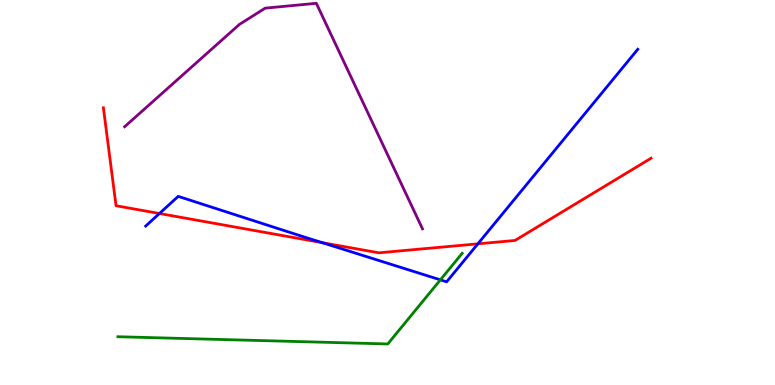[{'lines': ['blue', 'red'], 'intersections': [{'x': 2.06, 'y': 4.45}, {'x': 4.16, 'y': 3.7}, {'x': 6.17, 'y': 3.67}]}, {'lines': ['green', 'red'], 'intersections': []}, {'lines': ['purple', 'red'], 'intersections': []}, {'lines': ['blue', 'green'], 'intersections': [{'x': 5.68, 'y': 2.73}]}, {'lines': ['blue', 'purple'], 'intersections': []}, {'lines': ['green', 'purple'], 'intersections': []}]